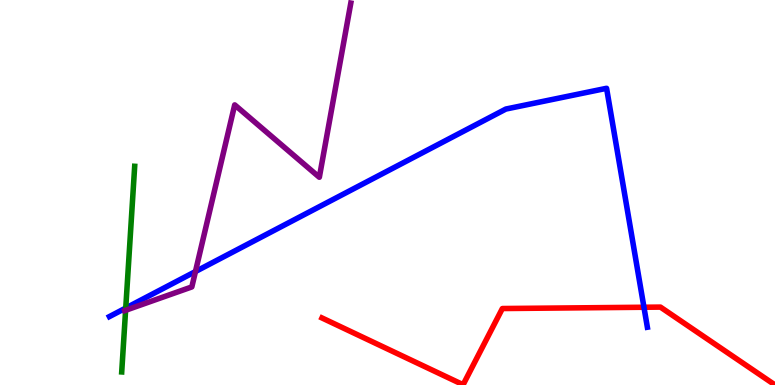[{'lines': ['blue', 'red'], 'intersections': [{'x': 8.31, 'y': 2.02}]}, {'lines': ['green', 'red'], 'intersections': []}, {'lines': ['purple', 'red'], 'intersections': []}, {'lines': ['blue', 'green'], 'intersections': [{'x': 1.62, 'y': 2.0}]}, {'lines': ['blue', 'purple'], 'intersections': [{'x': 2.52, 'y': 2.95}]}, {'lines': ['green', 'purple'], 'intersections': [{'x': 1.62, 'y': 1.94}]}]